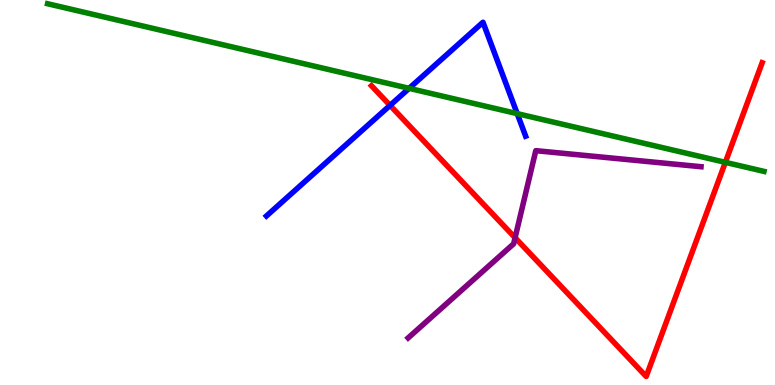[{'lines': ['blue', 'red'], 'intersections': [{'x': 5.03, 'y': 7.26}]}, {'lines': ['green', 'red'], 'intersections': [{'x': 9.36, 'y': 5.78}]}, {'lines': ['purple', 'red'], 'intersections': [{'x': 6.65, 'y': 3.83}]}, {'lines': ['blue', 'green'], 'intersections': [{'x': 5.28, 'y': 7.71}, {'x': 6.67, 'y': 7.05}]}, {'lines': ['blue', 'purple'], 'intersections': []}, {'lines': ['green', 'purple'], 'intersections': []}]